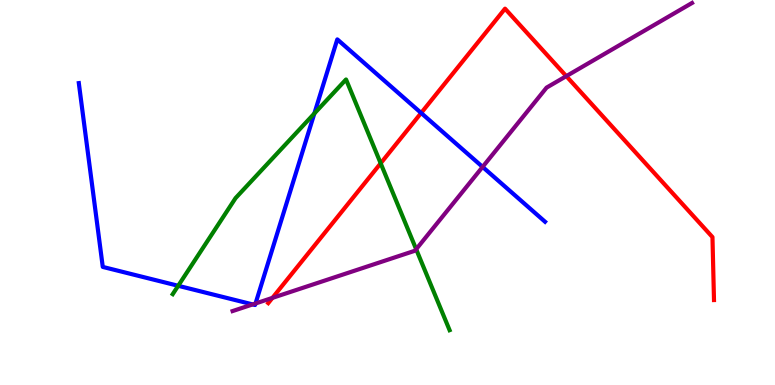[{'lines': ['blue', 'red'], 'intersections': [{'x': 5.43, 'y': 7.07}]}, {'lines': ['green', 'red'], 'intersections': [{'x': 4.91, 'y': 5.76}]}, {'lines': ['purple', 'red'], 'intersections': [{'x': 3.52, 'y': 2.26}, {'x': 7.31, 'y': 8.02}]}, {'lines': ['blue', 'green'], 'intersections': [{'x': 2.3, 'y': 2.58}, {'x': 4.06, 'y': 7.05}]}, {'lines': ['blue', 'purple'], 'intersections': [{'x': 3.26, 'y': 2.09}, {'x': 3.3, 'y': 2.12}, {'x': 6.23, 'y': 5.66}]}, {'lines': ['green', 'purple'], 'intersections': [{'x': 5.37, 'y': 3.53}]}]